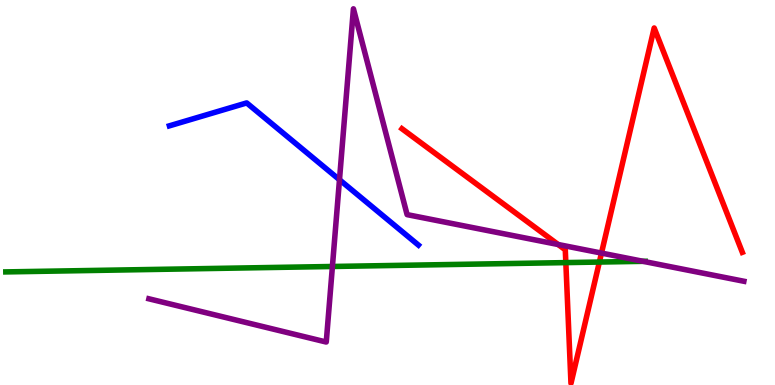[{'lines': ['blue', 'red'], 'intersections': []}, {'lines': ['green', 'red'], 'intersections': [{'x': 7.3, 'y': 3.18}, {'x': 7.73, 'y': 3.19}]}, {'lines': ['purple', 'red'], 'intersections': [{'x': 7.2, 'y': 3.65}, {'x': 7.76, 'y': 3.43}]}, {'lines': ['blue', 'green'], 'intersections': []}, {'lines': ['blue', 'purple'], 'intersections': [{'x': 4.38, 'y': 5.33}]}, {'lines': ['green', 'purple'], 'intersections': [{'x': 4.29, 'y': 3.08}, {'x': 8.3, 'y': 3.21}]}]